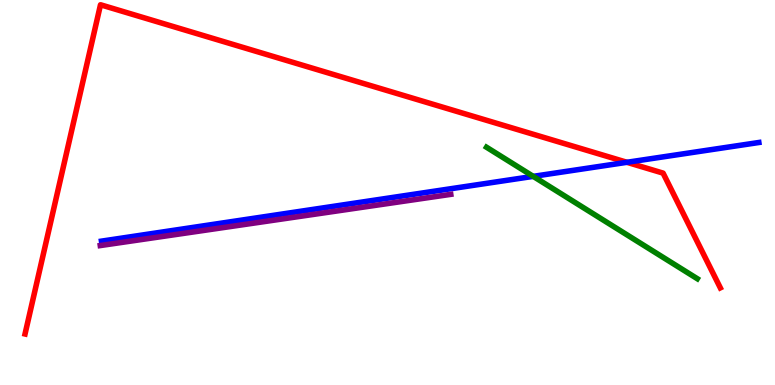[{'lines': ['blue', 'red'], 'intersections': [{'x': 8.09, 'y': 5.78}]}, {'lines': ['green', 'red'], 'intersections': []}, {'lines': ['purple', 'red'], 'intersections': []}, {'lines': ['blue', 'green'], 'intersections': [{'x': 6.88, 'y': 5.42}]}, {'lines': ['blue', 'purple'], 'intersections': []}, {'lines': ['green', 'purple'], 'intersections': []}]